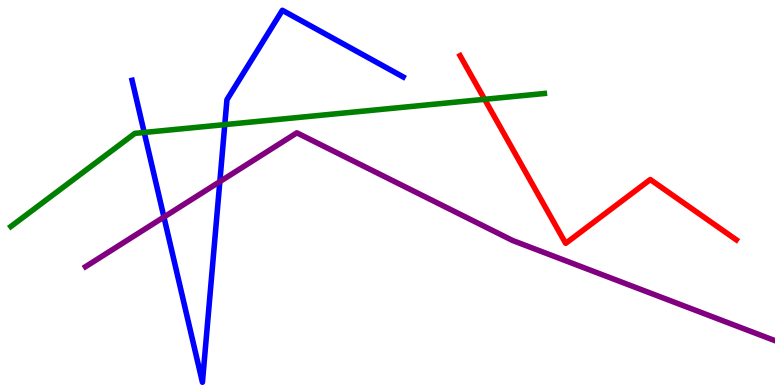[{'lines': ['blue', 'red'], 'intersections': []}, {'lines': ['green', 'red'], 'intersections': [{'x': 6.25, 'y': 7.42}]}, {'lines': ['purple', 'red'], 'intersections': []}, {'lines': ['blue', 'green'], 'intersections': [{'x': 1.86, 'y': 6.56}, {'x': 2.9, 'y': 6.76}]}, {'lines': ['blue', 'purple'], 'intersections': [{'x': 2.12, 'y': 4.36}, {'x': 2.84, 'y': 5.28}]}, {'lines': ['green', 'purple'], 'intersections': []}]